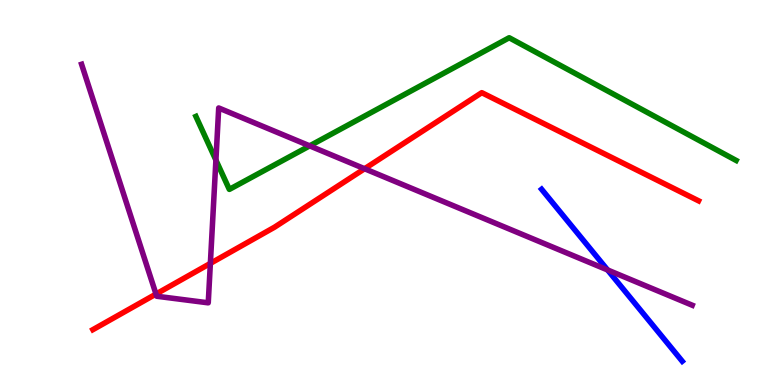[{'lines': ['blue', 'red'], 'intersections': []}, {'lines': ['green', 'red'], 'intersections': []}, {'lines': ['purple', 'red'], 'intersections': [{'x': 2.01, 'y': 2.36}, {'x': 2.71, 'y': 3.16}, {'x': 4.7, 'y': 5.62}]}, {'lines': ['blue', 'green'], 'intersections': []}, {'lines': ['blue', 'purple'], 'intersections': [{'x': 7.84, 'y': 2.99}]}, {'lines': ['green', 'purple'], 'intersections': [{'x': 2.79, 'y': 5.84}, {'x': 4.0, 'y': 6.21}]}]